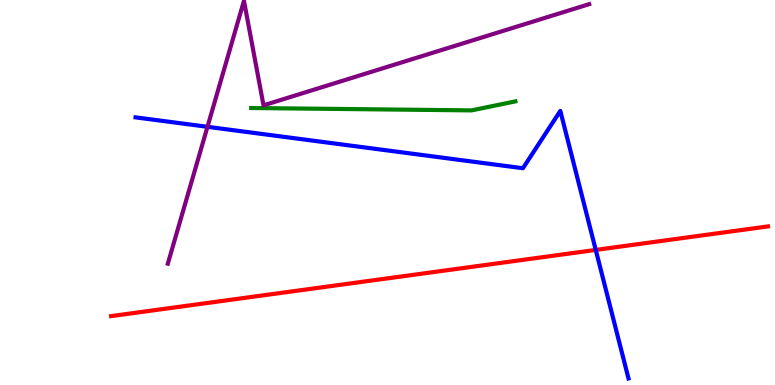[{'lines': ['blue', 'red'], 'intersections': [{'x': 7.69, 'y': 3.51}]}, {'lines': ['green', 'red'], 'intersections': []}, {'lines': ['purple', 'red'], 'intersections': []}, {'lines': ['blue', 'green'], 'intersections': []}, {'lines': ['blue', 'purple'], 'intersections': [{'x': 2.68, 'y': 6.71}]}, {'lines': ['green', 'purple'], 'intersections': []}]